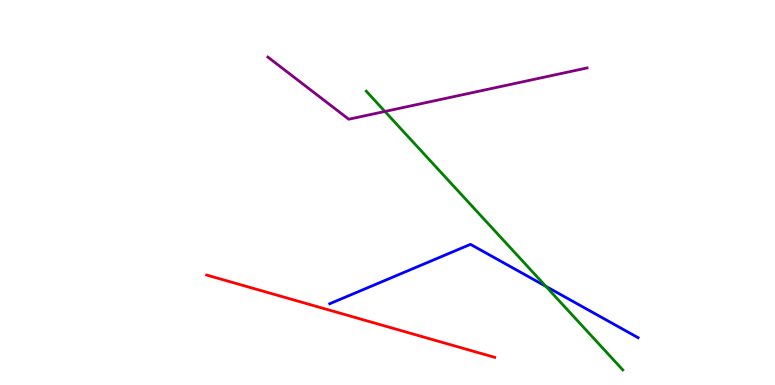[{'lines': ['blue', 'red'], 'intersections': []}, {'lines': ['green', 'red'], 'intersections': []}, {'lines': ['purple', 'red'], 'intersections': []}, {'lines': ['blue', 'green'], 'intersections': [{'x': 7.04, 'y': 2.56}]}, {'lines': ['blue', 'purple'], 'intersections': []}, {'lines': ['green', 'purple'], 'intersections': [{'x': 4.97, 'y': 7.11}]}]